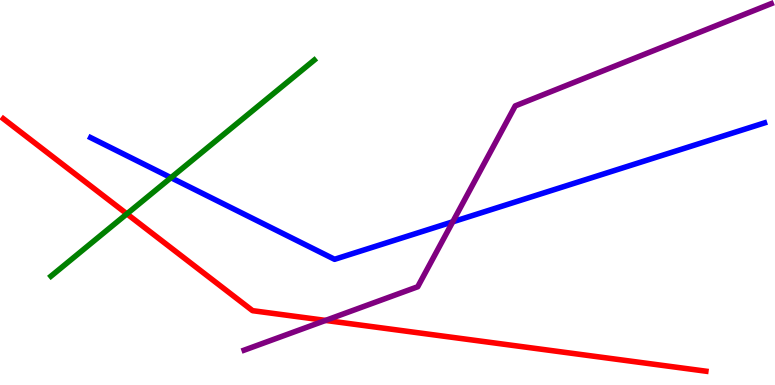[{'lines': ['blue', 'red'], 'intersections': []}, {'lines': ['green', 'red'], 'intersections': [{'x': 1.64, 'y': 4.44}]}, {'lines': ['purple', 'red'], 'intersections': [{'x': 4.2, 'y': 1.68}]}, {'lines': ['blue', 'green'], 'intersections': [{'x': 2.21, 'y': 5.38}]}, {'lines': ['blue', 'purple'], 'intersections': [{'x': 5.84, 'y': 4.24}]}, {'lines': ['green', 'purple'], 'intersections': []}]